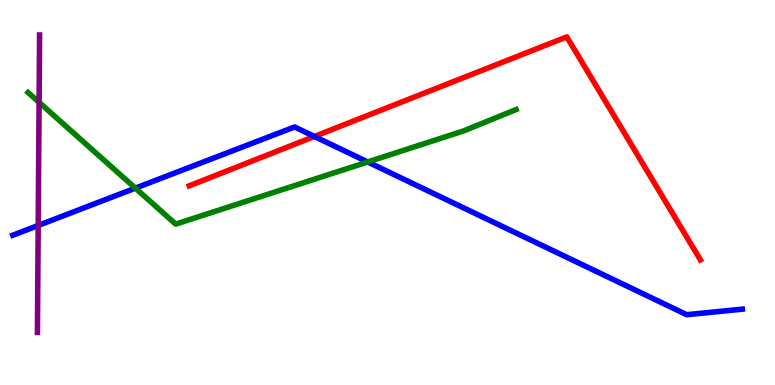[{'lines': ['blue', 'red'], 'intersections': [{'x': 4.06, 'y': 6.46}]}, {'lines': ['green', 'red'], 'intersections': []}, {'lines': ['purple', 'red'], 'intersections': []}, {'lines': ['blue', 'green'], 'intersections': [{'x': 1.75, 'y': 5.11}, {'x': 4.74, 'y': 5.79}]}, {'lines': ['blue', 'purple'], 'intersections': [{'x': 0.493, 'y': 4.14}]}, {'lines': ['green', 'purple'], 'intersections': [{'x': 0.504, 'y': 7.34}]}]